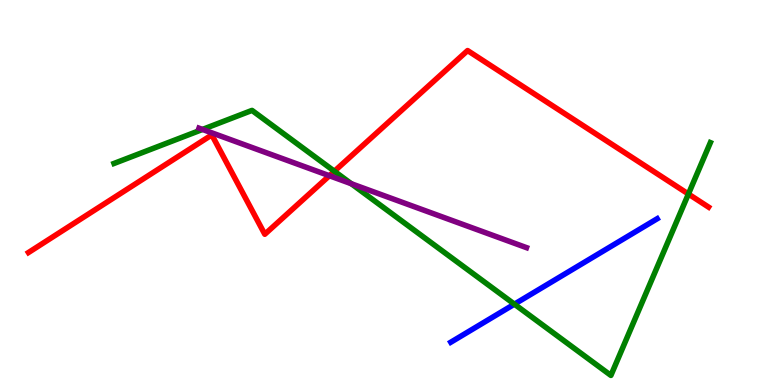[{'lines': ['blue', 'red'], 'intersections': []}, {'lines': ['green', 'red'], 'intersections': [{'x': 4.31, 'y': 5.55}, {'x': 8.88, 'y': 4.96}]}, {'lines': ['purple', 'red'], 'intersections': [{'x': 4.25, 'y': 5.44}]}, {'lines': ['blue', 'green'], 'intersections': [{'x': 6.64, 'y': 2.1}]}, {'lines': ['blue', 'purple'], 'intersections': []}, {'lines': ['green', 'purple'], 'intersections': [{'x': 2.61, 'y': 6.64}, {'x': 4.53, 'y': 5.23}]}]